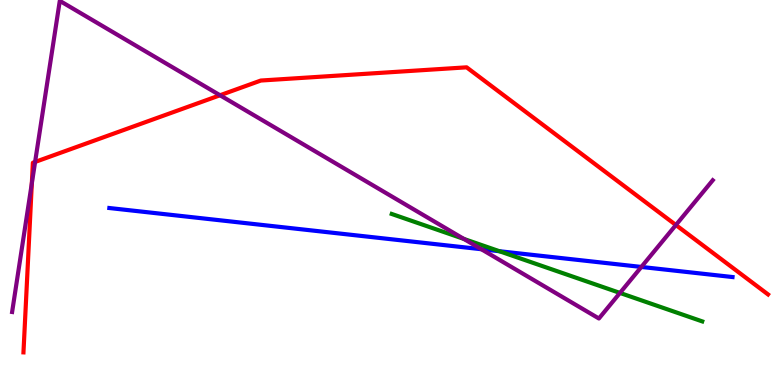[{'lines': ['blue', 'red'], 'intersections': []}, {'lines': ['green', 'red'], 'intersections': []}, {'lines': ['purple', 'red'], 'intersections': [{'x': 0.411, 'y': 5.24}, {'x': 0.453, 'y': 5.79}, {'x': 2.84, 'y': 7.53}, {'x': 8.72, 'y': 4.16}]}, {'lines': ['blue', 'green'], 'intersections': [{'x': 6.44, 'y': 3.47}]}, {'lines': ['blue', 'purple'], 'intersections': [{'x': 6.21, 'y': 3.53}, {'x': 8.28, 'y': 3.07}]}, {'lines': ['green', 'purple'], 'intersections': [{'x': 5.99, 'y': 3.79}, {'x': 8.0, 'y': 2.39}]}]